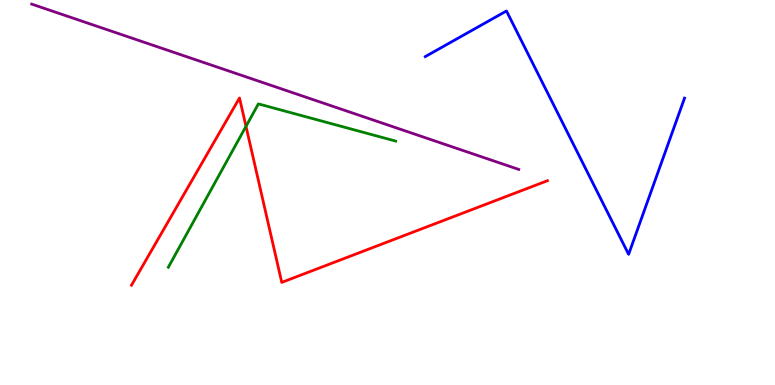[{'lines': ['blue', 'red'], 'intersections': []}, {'lines': ['green', 'red'], 'intersections': [{'x': 3.17, 'y': 6.72}]}, {'lines': ['purple', 'red'], 'intersections': []}, {'lines': ['blue', 'green'], 'intersections': []}, {'lines': ['blue', 'purple'], 'intersections': []}, {'lines': ['green', 'purple'], 'intersections': []}]